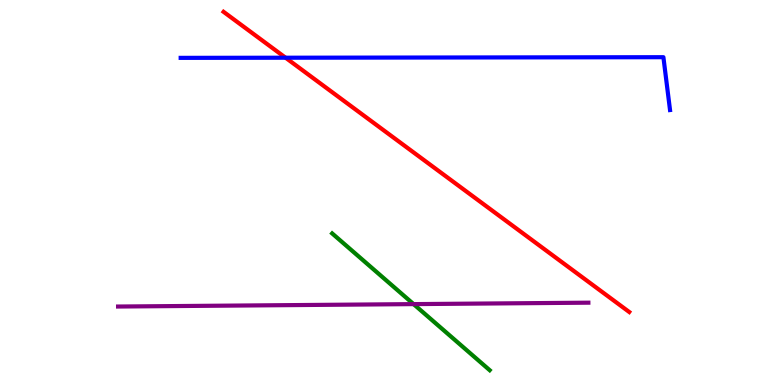[{'lines': ['blue', 'red'], 'intersections': [{'x': 3.68, 'y': 8.5}]}, {'lines': ['green', 'red'], 'intersections': []}, {'lines': ['purple', 'red'], 'intersections': []}, {'lines': ['blue', 'green'], 'intersections': []}, {'lines': ['blue', 'purple'], 'intersections': []}, {'lines': ['green', 'purple'], 'intersections': [{'x': 5.34, 'y': 2.1}]}]